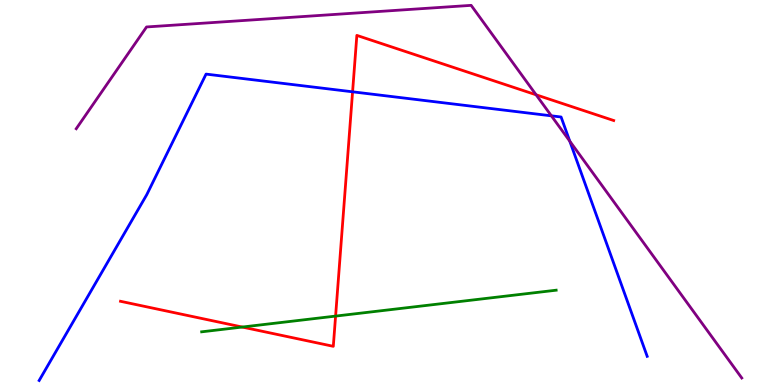[{'lines': ['blue', 'red'], 'intersections': [{'x': 4.55, 'y': 7.62}]}, {'lines': ['green', 'red'], 'intersections': [{'x': 3.13, 'y': 1.51}, {'x': 4.33, 'y': 1.79}]}, {'lines': ['purple', 'red'], 'intersections': [{'x': 6.92, 'y': 7.54}]}, {'lines': ['blue', 'green'], 'intersections': []}, {'lines': ['blue', 'purple'], 'intersections': [{'x': 7.11, 'y': 6.99}, {'x': 7.35, 'y': 6.33}]}, {'lines': ['green', 'purple'], 'intersections': []}]